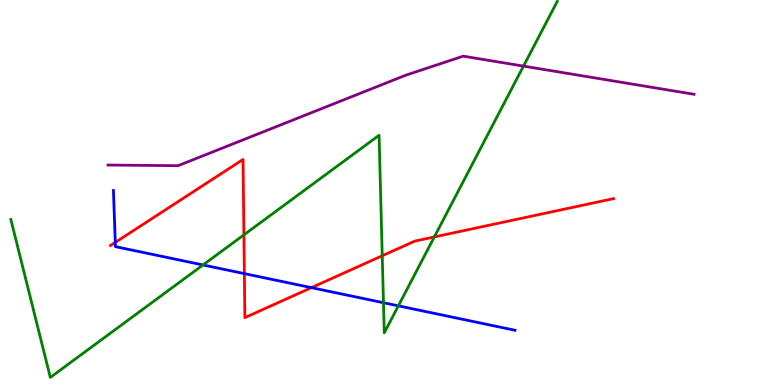[{'lines': ['blue', 'red'], 'intersections': [{'x': 1.49, 'y': 3.7}, {'x': 3.15, 'y': 2.89}, {'x': 4.02, 'y': 2.53}]}, {'lines': ['green', 'red'], 'intersections': [{'x': 3.15, 'y': 3.9}, {'x': 4.93, 'y': 3.36}, {'x': 5.6, 'y': 3.85}]}, {'lines': ['purple', 'red'], 'intersections': []}, {'lines': ['blue', 'green'], 'intersections': [{'x': 2.62, 'y': 3.12}, {'x': 4.95, 'y': 2.14}, {'x': 5.14, 'y': 2.06}]}, {'lines': ['blue', 'purple'], 'intersections': []}, {'lines': ['green', 'purple'], 'intersections': [{'x': 6.75, 'y': 8.28}]}]